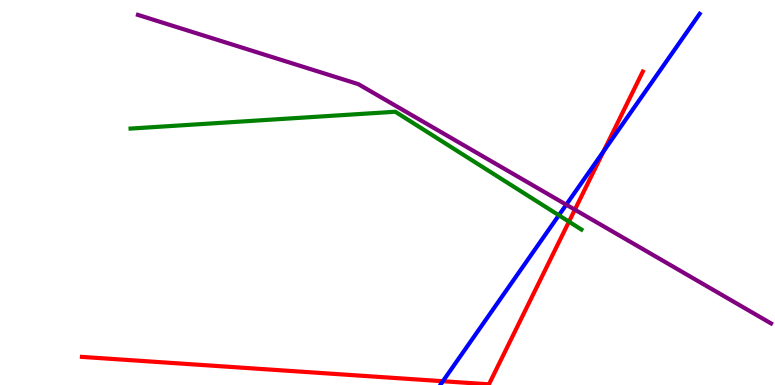[{'lines': ['blue', 'red'], 'intersections': [{'x': 5.71, 'y': 0.0981}, {'x': 7.79, 'y': 6.07}]}, {'lines': ['green', 'red'], 'intersections': [{'x': 7.34, 'y': 4.24}]}, {'lines': ['purple', 'red'], 'intersections': [{'x': 7.42, 'y': 4.55}]}, {'lines': ['blue', 'green'], 'intersections': [{'x': 7.21, 'y': 4.41}]}, {'lines': ['blue', 'purple'], 'intersections': [{'x': 7.31, 'y': 4.68}]}, {'lines': ['green', 'purple'], 'intersections': []}]